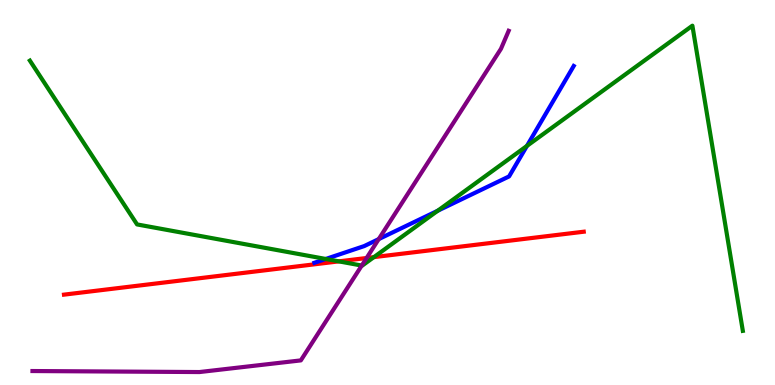[{'lines': ['blue', 'red'], 'intersections': []}, {'lines': ['green', 'red'], 'intersections': [{'x': 4.37, 'y': 3.21}, {'x': 4.82, 'y': 3.32}]}, {'lines': ['purple', 'red'], 'intersections': [{'x': 4.73, 'y': 3.3}]}, {'lines': ['blue', 'green'], 'intersections': [{'x': 4.2, 'y': 3.27}, {'x': 5.65, 'y': 4.53}, {'x': 6.8, 'y': 6.21}]}, {'lines': ['blue', 'purple'], 'intersections': [{'x': 4.89, 'y': 3.79}]}, {'lines': ['green', 'purple'], 'intersections': [{'x': 4.67, 'y': 3.1}]}]